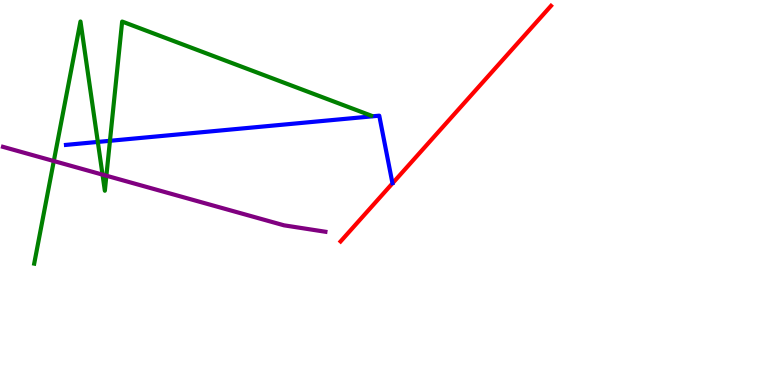[{'lines': ['blue', 'red'], 'intersections': []}, {'lines': ['green', 'red'], 'intersections': []}, {'lines': ['purple', 'red'], 'intersections': []}, {'lines': ['blue', 'green'], 'intersections': [{'x': 1.26, 'y': 6.31}, {'x': 1.42, 'y': 6.34}]}, {'lines': ['blue', 'purple'], 'intersections': []}, {'lines': ['green', 'purple'], 'intersections': [{'x': 0.694, 'y': 5.82}, {'x': 1.32, 'y': 5.46}, {'x': 1.37, 'y': 5.44}]}]